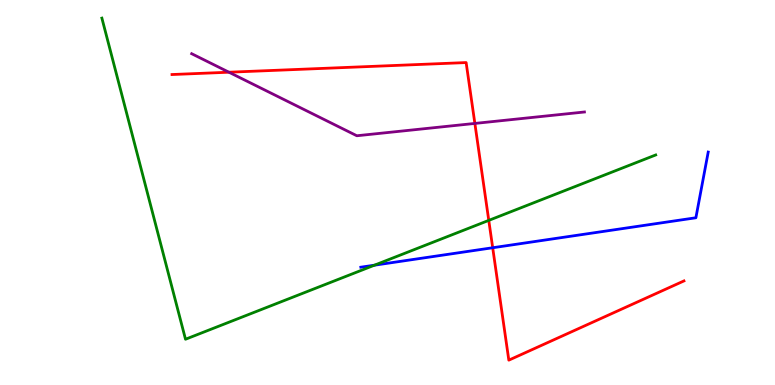[{'lines': ['blue', 'red'], 'intersections': [{'x': 6.36, 'y': 3.57}]}, {'lines': ['green', 'red'], 'intersections': [{'x': 6.31, 'y': 4.28}]}, {'lines': ['purple', 'red'], 'intersections': [{'x': 2.95, 'y': 8.12}, {'x': 6.13, 'y': 6.79}]}, {'lines': ['blue', 'green'], 'intersections': [{'x': 4.83, 'y': 3.11}]}, {'lines': ['blue', 'purple'], 'intersections': []}, {'lines': ['green', 'purple'], 'intersections': []}]